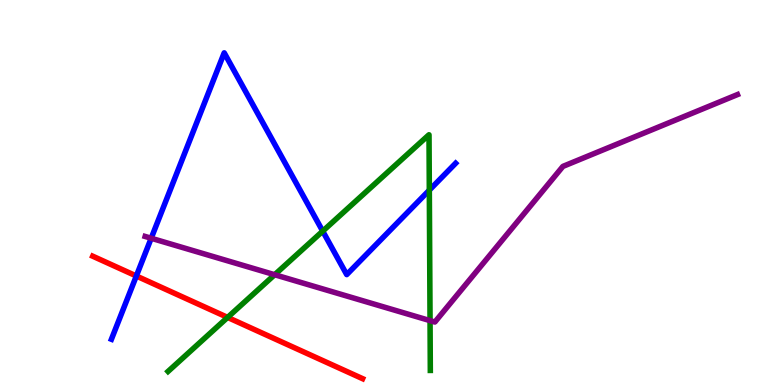[{'lines': ['blue', 'red'], 'intersections': [{'x': 1.76, 'y': 2.83}]}, {'lines': ['green', 'red'], 'intersections': [{'x': 2.94, 'y': 1.76}]}, {'lines': ['purple', 'red'], 'intersections': []}, {'lines': ['blue', 'green'], 'intersections': [{'x': 4.16, 'y': 4.0}, {'x': 5.54, 'y': 5.06}]}, {'lines': ['blue', 'purple'], 'intersections': [{'x': 1.95, 'y': 3.81}]}, {'lines': ['green', 'purple'], 'intersections': [{'x': 3.54, 'y': 2.86}, {'x': 5.55, 'y': 1.67}]}]